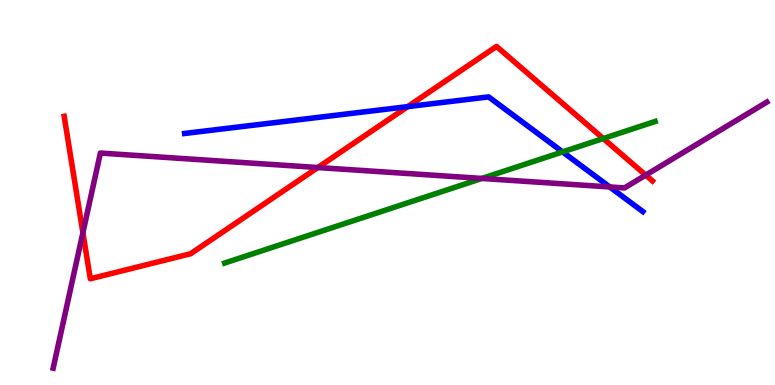[{'lines': ['blue', 'red'], 'intersections': [{'x': 5.26, 'y': 7.23}]}, {'lines': ['green', 'red'], 'intersections': [{'x': 7.78, 'y': 6.4}]}, {'lines': ['purple', 'red'], 'intersections': [{'x': 1.07, 'y': 3.96}, {'x': 4.1, 'y': 5.65}, {'x': 8.33, 'y': 5.45}]}, {'lines': ['blue', 'green'], 'intersections': [{'x': 7.26, 'y': 6.05}]}, {'lines': ['blue', 'purple'], 'intersections': [{'x': 7.87, 'y': 5.14}]}, {'lines': ['green', 'purple'], 'intersections': [{'x': 6.22, 'y': 5.36}]}]